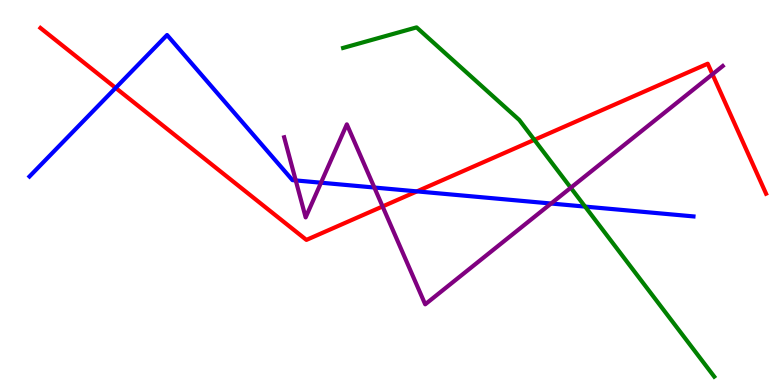[{'lines': ['blue', 'red'], 'intersections': [{'x': 1.49, 'y': 7.72}, {'x': 5.38, 'y': 5.03}]}, {'lines': ['green', 'red'], 'intersections': [{'x': 6.89, 'y': 6.37}]}, {'lines': ['purple', 'red'], 'intersections': [{'x': 4.94, 'y': 4.64}, {'x': 9.19, 'y': 8.07}]}, {'lines': ['blue', 'green'], 'intersections': [{'x': 7.55, 'y': 4.63}]}, {'lines': ['blue', 'purple'], 'intersections': [{'x': 3.82, 'y': 5.31}, {'x': 4.14, 'y': 5.25}, {'x': 4.83, 'y': 5.13}, {'x': 7.11, 'y': 4.71}]}, {'lines': ['green', 'purple'], 'intersections': [{'x': 7.36, 'y': 5.12}]}]